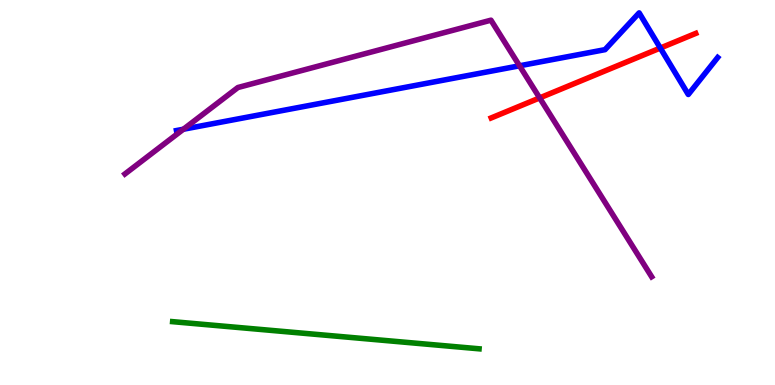[{'lines': ['blue', 'red'], 'intersections': [{'x': 8.52, 'y': 8.75}]}, {'lines': ['green', 'red'], 'intersections': []}, {'lines': ['purple', 'red'], 'intersections': [{'x': 6.96, 'y': 7.46}]}, {'lines': ['blue', 'green'], 'intersections': []}, {'lines': ['blue', 'purple'], 'intersections': [{'x': 2.37, 'y': 6.64}, {'x': 6.7, 'y': 8.29}]}, {'lines': ['green', 'purple'], 'intersections': []}]